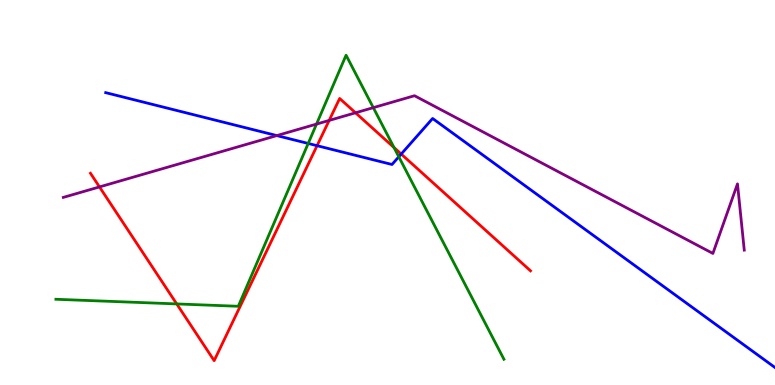[{'lines': ['blue', 'red'], 'intersections': [{'x': 4.09, 'y': 6.22}, {'x': 5.18, 'y': 6.0}]}, {'lines': ['green', 'red'], 'intersections': [{'x': 2.28, 'y': 2.11}, {'x': 5.08, 'y': 6.17}]}, {'lines': ['purple', 'red'], 'intersections': [{'x': 1.28, 'y': 5.14}, {'x': 4.25, 'y': 6.87}, {'x': 4.59, 'y': 7.07}]}, {'lines': ['blue', 'green'], 'intersections': [{'x': 3.98, 'y': 6.27}, {'x': 5.15, 'y': 5.93}]}, {'lines': ['blue', 'purple'], 'intersections': [{'x': 3.57, 'y': 6.48}]}, {'lines': ['green', 'purple'], 'intersections': [{'x': 4.08, 'y': 6.78}, {'x': 4.82, 'y': 7.2}]}]